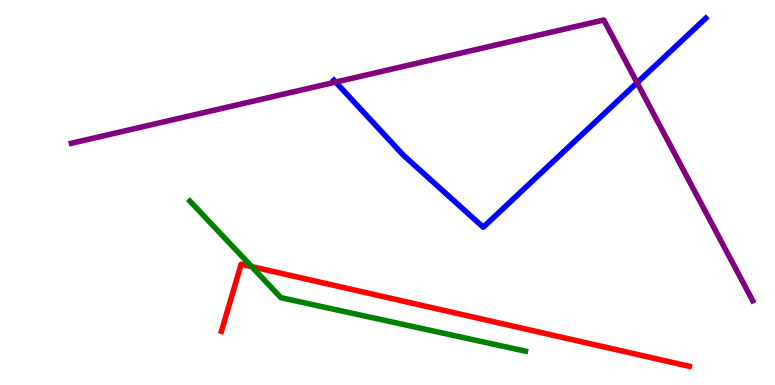[{'lines': ['blue', 'red'], 'intersections': []}, {'lines': ['green', 'red'], 'intersections': [{'x': 3.25, 'y': 3.07}]}, {'lines': ['purple', 'red'], 'intersections': []}, {'lines': ['blue', 'green'], 'intersections': []}, {'lines': ['blue', 'purple'], 'intersections': [{'x': 4.33, 'y': 7.87}, {'x': 8.22, 'y': 7.85}]}, {'lines': ['green', 'purple'], 'intersections': []}]